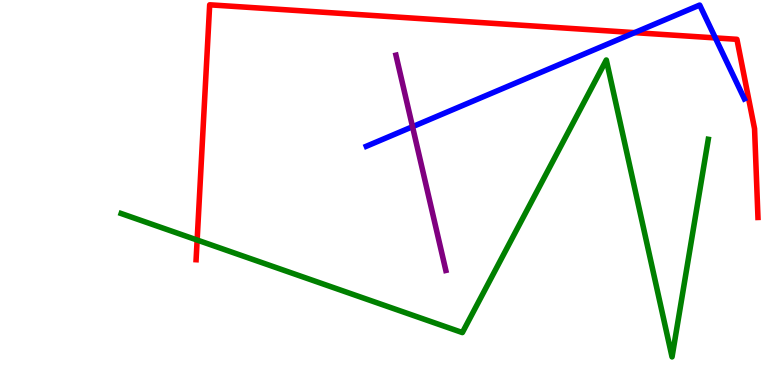[{'lines': ['blue', 'red'], 'intersections': [{'x': 8.19, 'y': 9.15}, {'x': 9.23, 'y': 9.02}]}, {'lines': ['green', 'red'], 'intersections': [{'x': 2.54, 'y': 3.77}]}, {'lines': ['purple', 'red'], 'intersections': []}, {'lines': ['blue', 'green'], 'intersections': []}, {'lines': ['blue', 'purple'], 'intersections': [{'x': 5.32, 'y': 6.71}]}, {'lines': ['green', 'purple'], 'intersections': []}]